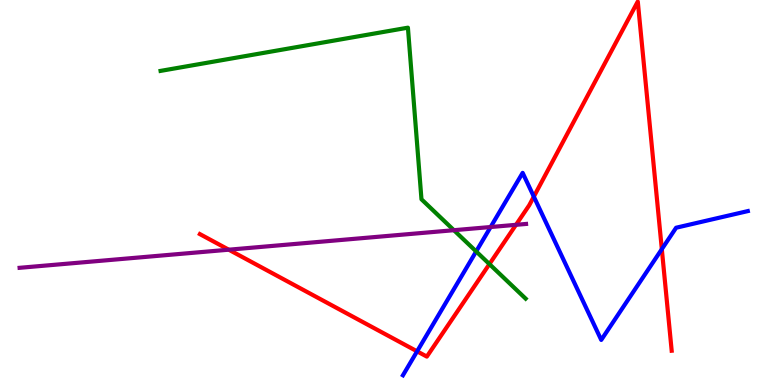[{'lines': ['blue', 'red'], 'intersections': [{'x': 5.38, 'y': 0.874}, {'x': 6.89, 'y': 4.89}, {'x': 8.54, 'y': 3.53}]}, {'lines': ['green', 'red'], 'intersections': [{'x': 6.32, 'y': 3.14}]}, {'lines': ['purple', 'red'], 'intersections': [{'x': 2.95, 'y': 3.51}, {'x': 6.66, 'y': 4.16}]}, {'lines': ['blue', 'green'], 'intersections': [{'x': 6.14, 'y': 3.47}]}, {'lines': ['blue', 'purple'], 'intersections': [{'x': 6.33, 'y': 4.1}]}, {'lines': ['green', 'purple'], 'intersections': [{'x': 5.86, 'y': 4.02}]}]